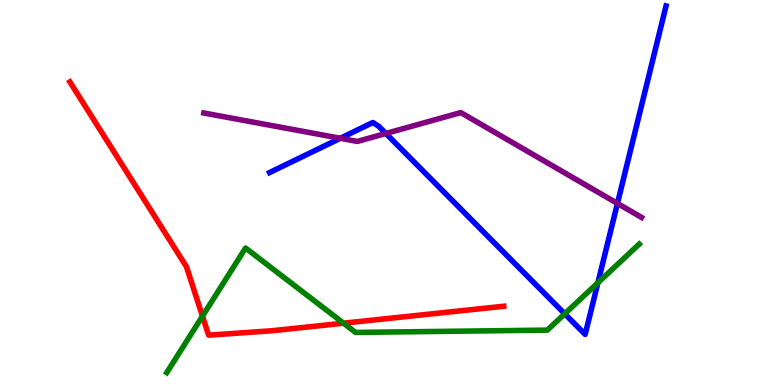[{'lines': ['blue', 'red'], 'intersections': []}, {'lines': ['green', 'red'], 'intersections': [{'x': 2.61, 'y': 1.79}, {'x': 4.43, 'y': 1.61}]}, {'lines': ['purple', 'red'], 'intersections': []}, {'lines': ['blue', 'green'], 'intersections': [{'x': 7.29, 'y': 1.85}, {'x': 7.71, 'y': 2.66}]}, {'lines': ['blue', 'purple'], 'intersections': [{'x': 4.39, 'y': 6.41}, {'x': 4.98, 'y': 6.53}, {'x': 7.97, 'y': 4.72}]}, {'lines': ['green', 'purple'], 'intersections': []}]